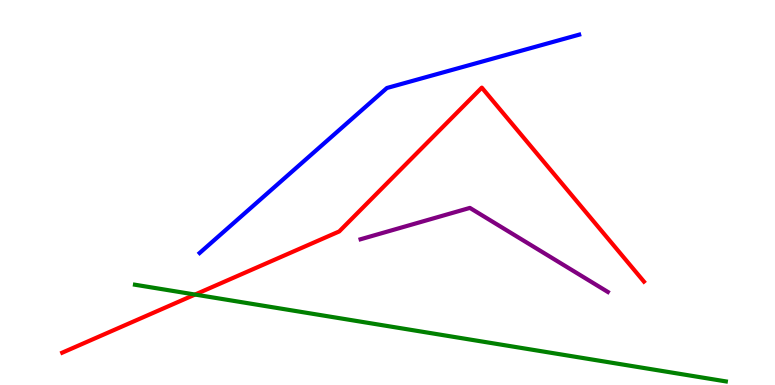[{'lines': ['blue', 'red'], 'intersections': []}, {'lines': ['green', 'red'], 'intersections': [{'x': 2.52, 'y': 2.35}]}, {'lines': ['purple', 'red'], 'intersections': []}, {'lines': ['blue', 'green'], 'intersections': []}, {'lines': ['blue', 'purple'], 'intersections': []}, {'lines': ['green', 'purple'], 'intersections': []}]